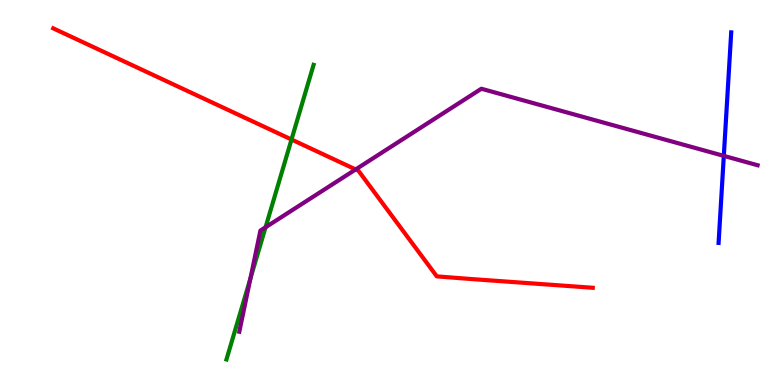[{'lines': ['blue', 'red'], 'intersections': []}, {'lines': ['green', 'red'], 'intersections': [{'x': 3.76, 'y': 6.38}]}, {'lines': ['purple', 'red'], 'intersections': [{'x': 4.59, 'y': 5.6}]}, {'lines': ['blue', 'green'], 'intersections': []}, {'lines': ['blue', 'purple'], 'intersections': [{'x': 9.34, 'y': 5.95}]}, {'lines': ['green', 'purple'], 'intersections': [{'x': 3.23, 'y': 2.77}, {'x': 3.43, 'y': 4.1}]}]